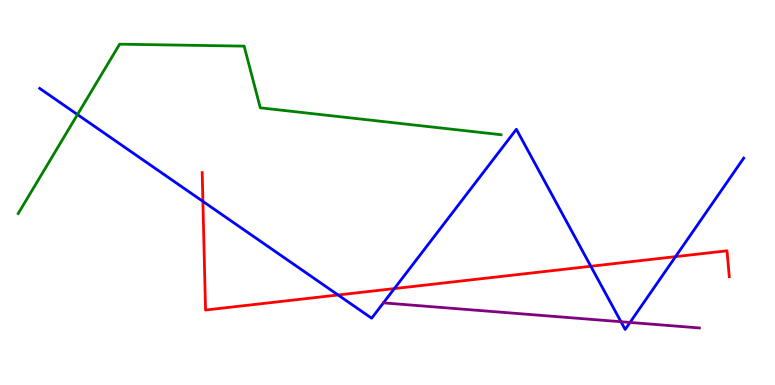[{'lines': ['blue', 'red'], 'intersections': [{'x': 2.62, 'y': 4.77}, {'x': 4.36, 'y': 2.34}, {'x': 5.09, 'y': 2.5}, {'x': 7.62, 'y': 3.08}, {'x': 8.72, 'y': 3.33}]}, {'lines': ['green', 'red'], 'intersections': []}, {'lines': ['purple', 'red'], 'intersections': []}, {'lines': ['blue', 'green'], 'intersections': [{'x': 1.0, 'y': 7.02}]}, {'lines': ['blue', 'purple'], 'intersections': [{'x': 8.01, 'y': 1.64}, {'x': 8.13, 'y': 1.62}]}, {'lines': ['green', 'purple'], 'intersections': []}]